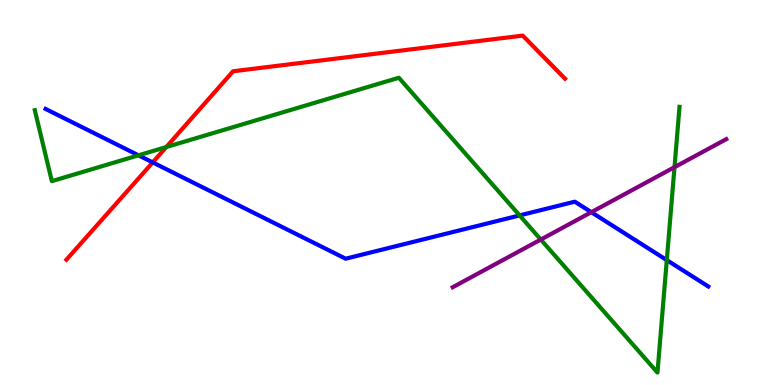[{'lines': ['blue', 'red'], 'intersections': [{'x': 1.97, 'y': 5.78}]}, {'lines': ['green', 'red'], 'intersections': [{'x': 2.15, 'y': 6.18}]}, {'lines': ['purple', 'red'], 'intersections': []}, {'lines': ['blue', 'green'], 'intersections': [{'x': 1.79, 'y': 5.97}, {'x': 6.7, 'y': 4.4}, {'x': 8.6, 'y': 3.24}]}, {'lines': ['blue', 'purple'], 'intersections': [{'x': 7.63, 'y': 4.49}]}, {'lines': ['green', 'purple'], 'intersections': [{'x': 6.98, 'y': 3.78}, {'x': 8.7, 'y': 5.66}]}]